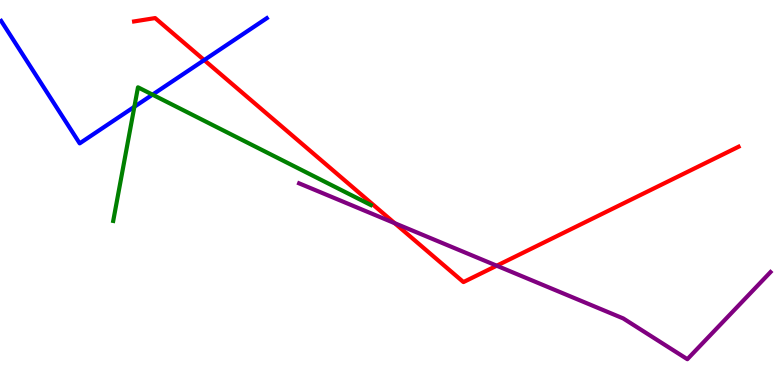[{'lines': ['blue', 'red'], 'intersections': [{'x': 2.63, 'y': 8.44}]}, {'lines': ['green', 'red'], 'intersections': []}, {'lines': ['purple', 'red'], 'intersections': [{'x': 5.09, 'y': 4.2}, {'x': 6.41, 'y': 3.1}]}, {'lines': ['blue', 'green'], 'intersections': [{'x': 1.73, 'y': 7.23}, {'x': 1.97, 'y': 7.54}]}, {'lines': ['blue', 'purple'], 'intersections': []}, {'lines': ['green', 'purple'], 'intersections': []}]